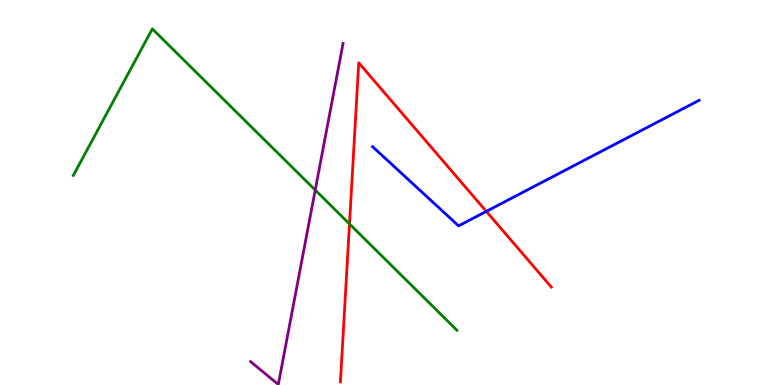[{'lines': ['blue', 'red'], 'intersections': [{'x': 6.28, 'y': 4.51}]}, {'lines': ['green', 'red'], 'intersections': [{'x': 4.51, 'y': 4.18}]}, {'lines': ['purple', 'red'], 'intersections': []}, {'lines': ['blue', 'green'], 'intersections': []}, {'lines': ['blue', 'purple'], 'intersections': []}, {'lines': ['green', 'purple'], 'intersections': [{'x': 4.07, 'y': 5.06}]}]